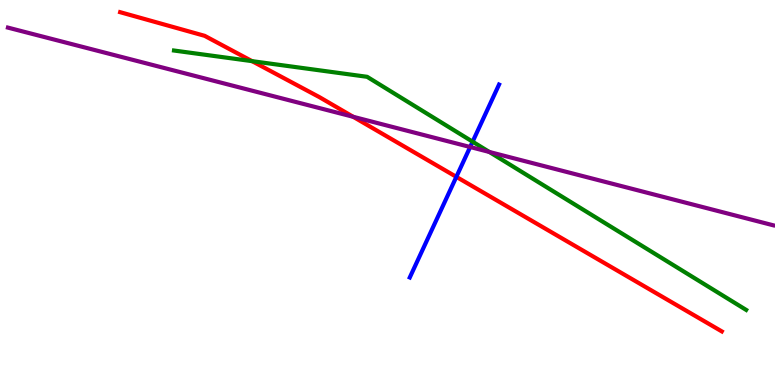[{'lines': ['blue', 'red'], 'intersections': [{'x': 5.89, 'y': 5.41}]}, {'lines': ['green', 'red'], 'intersections': [{'x': 3.25, 'y': 8.41}]}, {'lines': ['purple', 'red'], 'intersections': [{'x': 4.56, 'y': 6.97}]}, {'lines': ['blue', 'green'], 'intersections': [{'x': 6.1, 'y': 6.32}]}, {'lines': ['blue', 'purple'], 'intersections': [{'x': 6.07, 'y': 6.18}]}, {'lines': ['green', 'purple'], 'intersections': [{'x': 6.31, 'y': 6.05}]}]